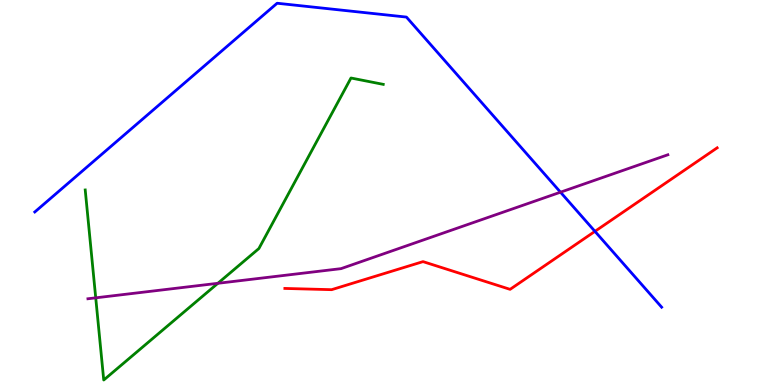[{'lines': ['blue', 'red'], 'intersections': [{'x': 7.68, 'y': 3.99}]}, {'lines': ['green', 'red'], 'intersections': []}, {'lines': ['purple', 'red'], 'intersections': []}, {'lines': ['blue', 'green'], 'intersections': []}, {'lines': ['blue', 'purple'], 'intersections': [{'x': 7.23, 'y': 5.01}]}, {'lines': ['green', 'purple'], 'intersections': [{'x': 1.24, 'y': 2.26}, {'x': 2.81, 'y': 2.64}]}]